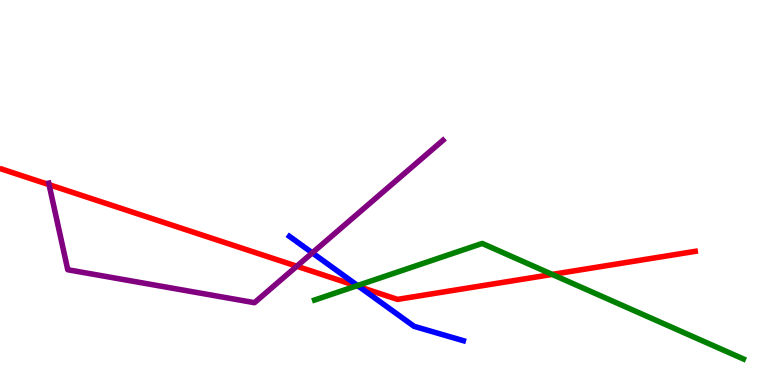[{'lines': ['blue', 'red'], 'intersections': [{'x': 4.64, 'y': 2.55}]}, {'lines': ['green', 'red'], 'intersections': [{'x': 4.6, 'y': 2.57}, {'x': 7.13, 'y': 2.87}]}, {'lines': ['purple', 'red'], 'intersections': [{'x': 0.633, 'y': 5.2}, {'x': 3.83, 'y': 3.09}]}, {'lines': ['blue', 'green'], 'intersections': [{'x': 4.61, 'y': 2.58}]}, {'lines': ['blue', 'purple'], 'intersections': [{'x': 4.03, 'y': 3.43}]}, {'lines': ['green', 'purple'], 'intersections': []}]